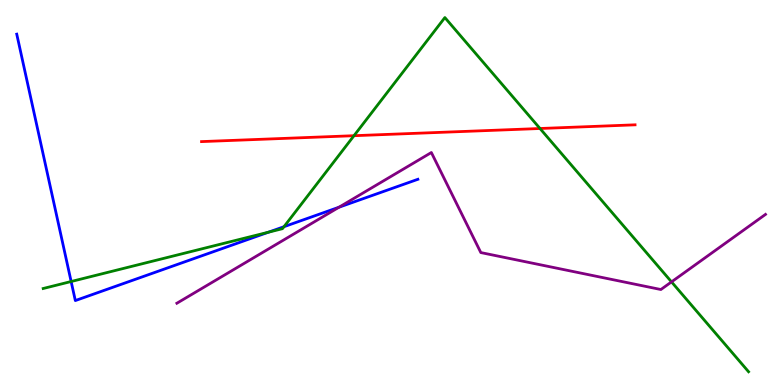[{'lines': ['blue', 'red'], 'intersections': []}, {'lines': ['green', 'red'], 'intersections': [{'x': 4.57, 'y': 6.48}, {'x': 6.97, 'y': 6.66}]}, {'lines': ['purple', 'red'], 'intersections': []}, {'lines': ['blue', 'green'], 'intersections': [{'x': 0.918, 'y': 2.69}, {'x': 3.46, 'y': 3.97}, {'x': 3.66, 'y': 4.11}]}, {'lines': ['blue', 'purple'], 'intersections': [{'x': 4.37, 'y': 4.62}]}, {'lines': ['green', 'purple'], 'intersections': [{'x': 8.66, 'y': 2.68}]}]